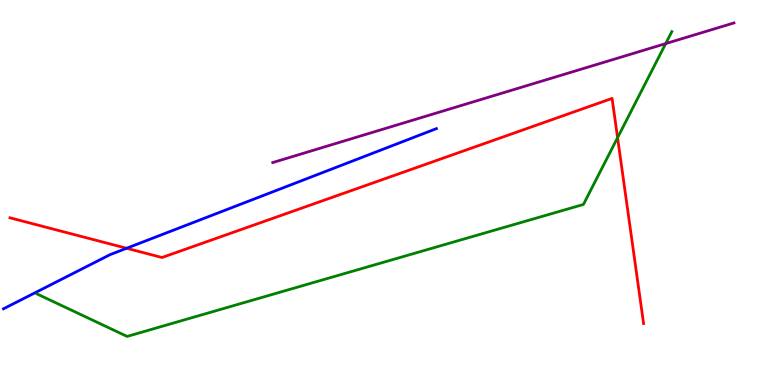[{'lines': ['blue', 'red'], 'intersections': [{'x': 1.63, 'y': 3.55}]}, {'lines': ['green', 'red'], 'intersections': [{'x': 7.97, 'y': 6.42}]}, {'lines': ['purple', 'red'], 'intersections': []}, {'lines': ['blue', 'green'], 'intersections': []}, {'lines': ['blue', 'purple'], 'intersections': []}, {'lines': ['green', 'purple'], 'intersections': [{'x': 8.59, 'y': 8.87}]}]